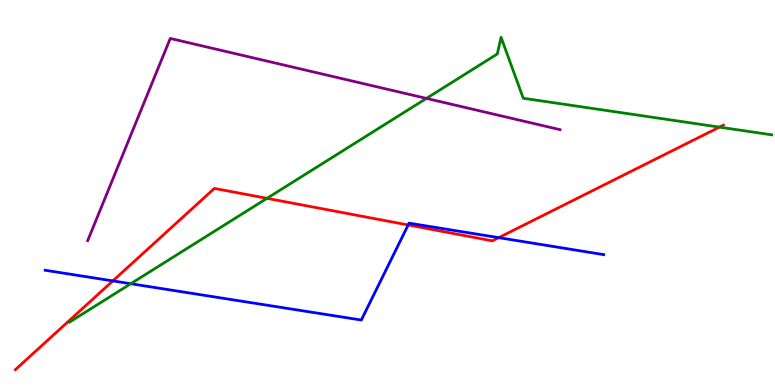[{'lines': ['blue', 'red'], 'intersections': [{'x': 1.46, 'y': 2.7}, {'x': 5.27, 'y': 4.16}, {'x': 6.44, 'y': 3.83}]}, {'lines': ['green', 'red'], 'intersections': [{'x': 3.45, 'y': 4.85}, {'x': 9.28, 'y': 6.7}]}, {'lines': ['purple', 'red'], 'intersections': []}, {'lines': ['blue', 'green'], 'intersections': [{'x': 1.69, 'y': 2.63}]}, {'lines': ['blue', 'purple'], 'intersections': []}, {'lines': ['green', 'purple'], 'intersections': [{'x': 5.5, 'y': 7.44}]}]